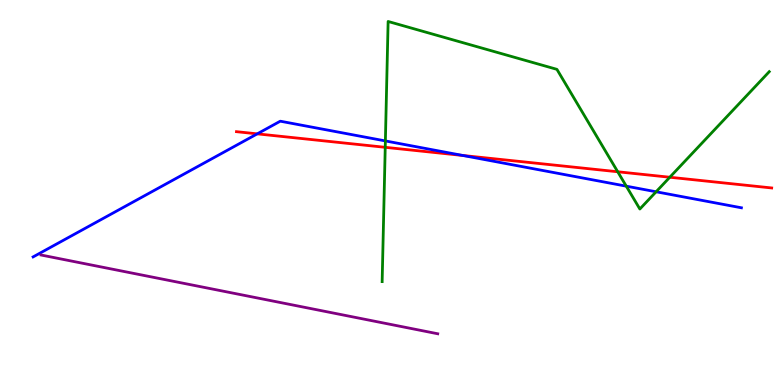[{'lines': ['blue', 'red'], 'intersections': [{'x': 3.32, 'y': 6.52}, {'x': 5.97, 'y': 5.96}]}, {'lines': ['green', 'red'], 'intersections': [{'x': 4.97, 'y': 6.17}, {'x': 7.97, 'y': 5.54}, {'x': 8.64, 'y': 5.4}]}, {'lines': ['purple', 'red'], 'intersections': []}, {'lines': ['blue', 'green'], 'intersections': [{'x': 4.97, 'y': 6.34}, {'x': 8.08, 'y': 5.16}, {'x': 8.47, 'y': 5.02}]}, {'lines': ['blue', 'purple'], 'intersections': []}, {'lines': ['green', 'purple'], 'intersections': []}]